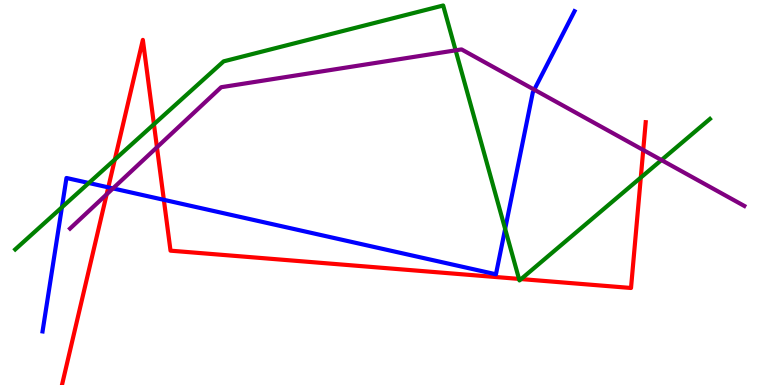[{'lines': ['blue', 'red'], 'intersections': [{'x': 1.4, 'y': 5.13}, {'x': 2.11, 'y': 4.81}]}, {'lines': ['green', 'red'], 'intersections': [{'x': 1.48, 'y': 5.86}, {'x': 1.99, 'y': 6.77}, {'x': 6.7, 'y': 2.76}, {'x': 6.72, 'y': 2.75}, {'x': 8.27, 'y': 5.39}]}, {'lines': ['purple', 'red'], 'intersections': [{'x': 1.38, 'y': 4.95}, {'x': 2.03, 'y': 6.17}, {'x': 8.3, 'y': 6.1}]}, {'lines': ['blue', 'green'], 'intersections': [{'x': 0.799, 'y': 4.62}, {'x': 1.15, 'y': 5.25}, {'x': 6.52, 'y': 4.05}]}, {'lines': ['blue', 'purple'], 'intersections': [{'x': 1.46, 'y': 5.11}, {'x': 6.89, 'y': 7.67}]}, {'lines': ['green', 'purple'], 'intersections': [{'x': 5.88, 'y': 8.69}, {'x': 8.53, 'y': 5.84}]}]